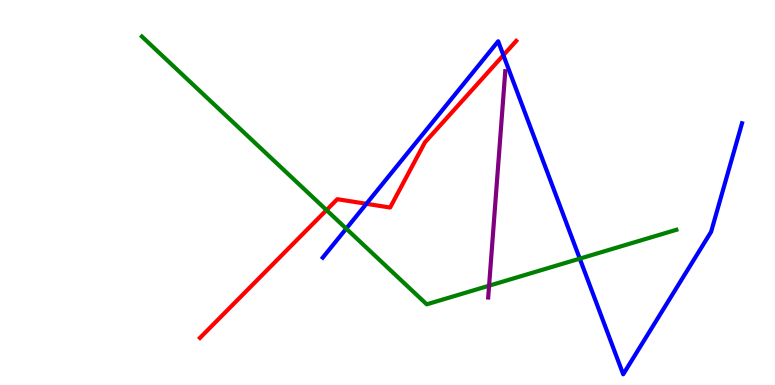[{'lines': ['blue', 'red'], 'intersections': [{'x': 4.73, 'y': 4.71}, {'x': 6.5, 'y': 8.57}]}, {'lines': ['green', 'red'], 'intersections': [{'x': 4.21, 'y': 4.54}]}, {'lines': ['purple', 'red'], 'intersections': []}, {'lines': ['blue', 'green'], 'intersections': [{'x': 4.47, 'y': 4.06}, {'x': 7.48, 'y': 3.28}]}, {'lines': ['blue', 'purple'], 'intersections': []}, {'lines': ['green', 'purple'], 'intersections': [{'x': 6.31, 'y': 2.58}]}]